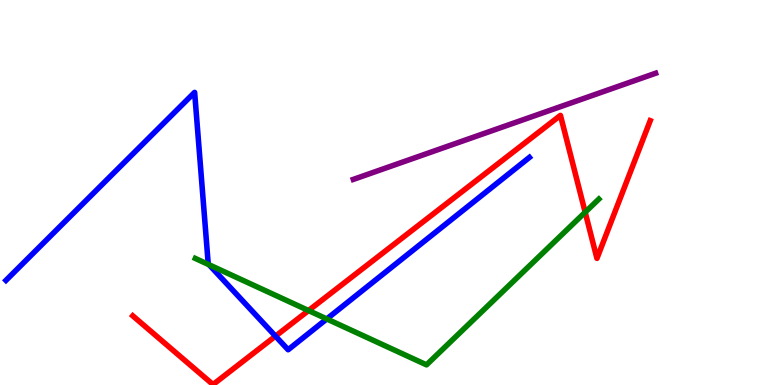[{'lines': ['blue', 'red'], 'intersections': [{'x': 3.55, 'y': 1.27}]}, {'lines': ['green', 'red'], 'intersections': [{'x': 3.98, 'y': 1.93}, {'x': 7.55, 'y': 4.49}]}, {'lines': ['purple', 'red'], 'intersections': []}, {'lines': ['blue', 'green'], 'intersections': [{'x': 2.7, 'y': 3.12}, {'x': 4.22, 'y': 1.72}]}, {'lines': ['blue', 'purple'], 'intersections': []}, {'lines': ['green', 'purple'], 'intersections': []}]